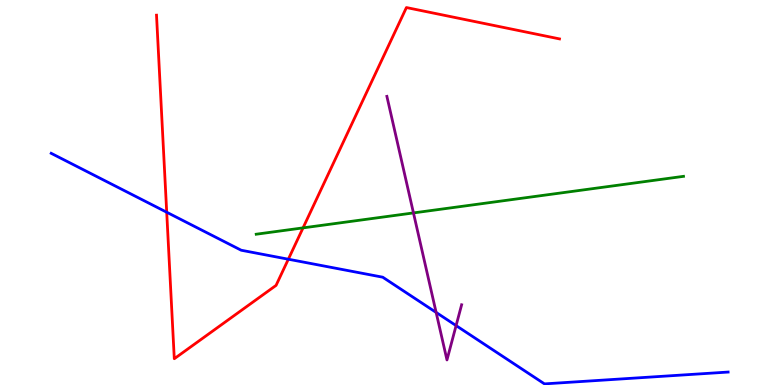[{'lines': ['blue', 'red'], 'intersections': [{'x': 2.15, 'y': 4.49}, {'x': 3.72, 'y': 3.27}]}, {'lines': ['green', 'red'], 'intersections': [{'x': 3.91, 'y': 4.08}]}, {'lines': ['purple', 'red'], 'intersections': []}, {'lines': ['blue', 'green'], 'intersections': []}, {'lines': ['blue', 'purple'], 'intersections': [{'x': 5.63, 'y': 1.89}, {'x': 5.89, 'y': 1.54}]}, {'lines': ['green', 'purple'], 'intersections': [{'x': 5.33, 'y': 4.47}]}]